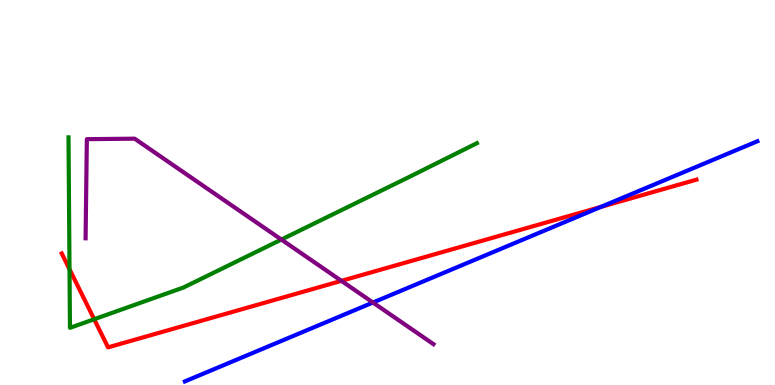[{'lines': ['blue', 'red'], 'intersections': [{'x': 7.75, 'y': 4.63}]}, {'lines': ['green', 'red'], 'intersections': [{'x': 0.897, 'y': 3.01}, {'x': 1.22, 'y': 1.71}]}, {'lines': ['purple', 'red'], 'intersections': [{'x': 4.41, 'y': 2.71}]}, {'lines': ['blue', 'green'], 'intersections': []}, {'lines': ['blue', 'purple'], 'intersections': [{'x': 4.81, 'y': 2.14}]}, {'lines': ['green', 'purple'], 'intersections': [{'x': 3.63, 'y': 3.78}]}]